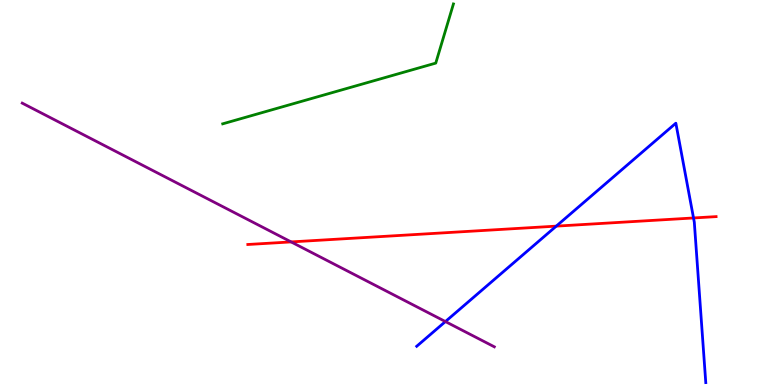[{'lines': ['blue', 'red'], 'intersections': [{'x': 7.18, 'y': 4.13}, {'x': 8.95, 'y': 4.34}]}, {'lines': ['green', 'red'], 'intersections': []}, {'lines': ['purple', 'red'], 'intersections': [{'x': 3.76, 'y': 3.72}]}, {'lines': ['blue', 'green'], 'intersections': []}, {'lines': ['blue', 'purple'], 'intersections': [{'x': 5.75, 'y': 1.65}]}, {'lines': ['green', 'purple'], 'intersections': []}]